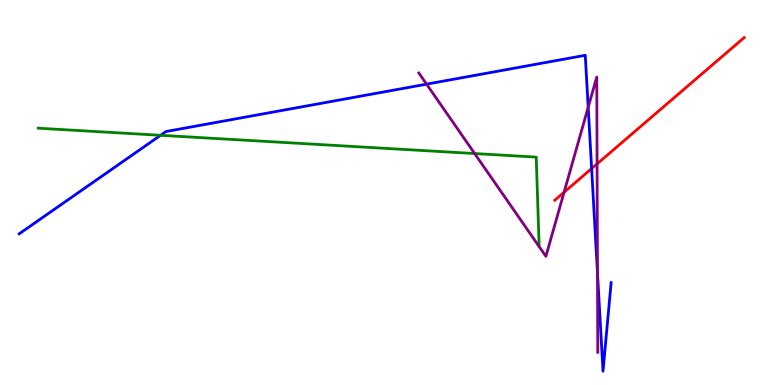[{'lines': ['blue', 'red'], 'intersections': [{'x': 7.63, 'y': 5.62}]}, {'lines': ['green', 'red'], 'intersections': []}, {'lines': ['purple', 'red'], 'intersections': [{'x': 7.28, 'y': 5.01}, {'x': 7.7, 'y': 5.74}]}, {'lines': ['blue', 'green'], 'intersections': [{'x': 2.07, 'y': 6.49}]}, {'lines': ['blue', 'purple'], 'intersections': [{'x': 5.5, 'y': 7.81}, {'x': 7.59, 'y': 7.21}, {'x': 7.71, 'y': 2.92}]}, {'lines': ['green', 'purple'], 'intersections': [{'x': 6.12, 'y': 6.01}]}]